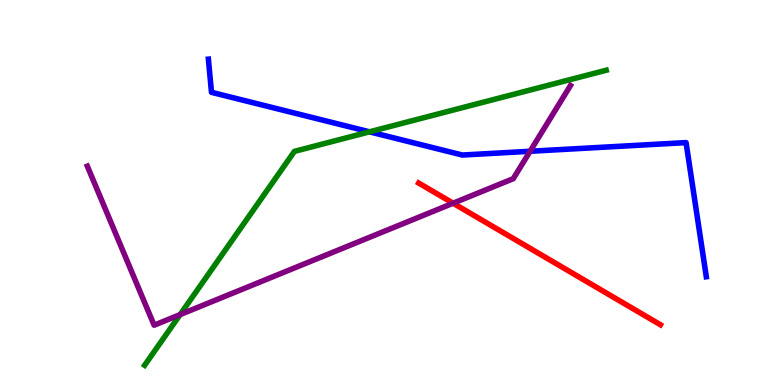[{'lines': ['blue', 'red'], 'intersections': []}, {'lines': ['green', 'red'], 'intersections': []}, {'lines': ['purple', 'red'], 'intersections': [{'x': 5.85, 'y': 4.72}]}, {'lines': ['blue', 'green'], 'intersections': [{'x': 4.77, 'y': 6.58}]}, {'lines': ['blue', 'purple'], 'intersections': [{'x': 6.84, 'y': 6.07}]}, {'lines': ['green', 'purple'], 'intersections': [{'x': 2.32, 'y': 1.83}]}]